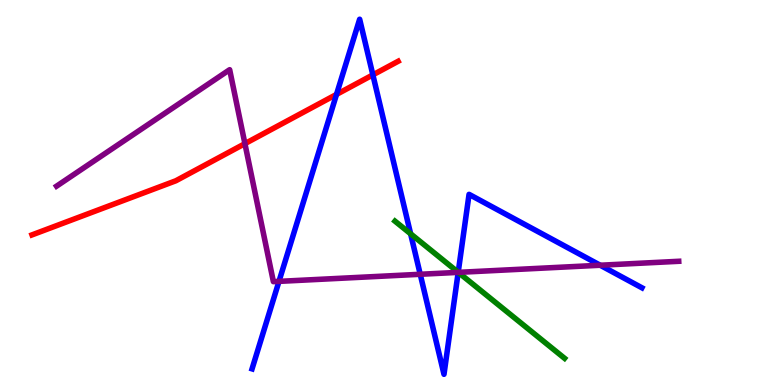[{'lines': ['blue', 'red'], 'intersections': [{'x': 4.34, 'y': 7.55}, {'x': 4.81, 'y': 8.06}]}, {'lines': ['green', 'red'], 'intersections': []}, {'lines': ['purple', 'red'], 'intersections': [{'x': 3.16, 'y': 6.27}]}, {'lines': ['blue', 'green'], 'intersections': [{'x': 5.3, 'y': 3.93}, {'x': 5.91, 'y': 2.93}]}, {'lines': ['blue', 'purple'], 'intersections': [{'x': 3.6, 'y': 2.69}, {'x': 5.42, 'y': 2.88}, {'x': 5.91, 'y': 2.93}, {'x': 7.74, 'y': 3.11}]}, {'lines': ['green', 'purple'], 'intersections': [{'x': 5.91, 'y': 2.93}]}]